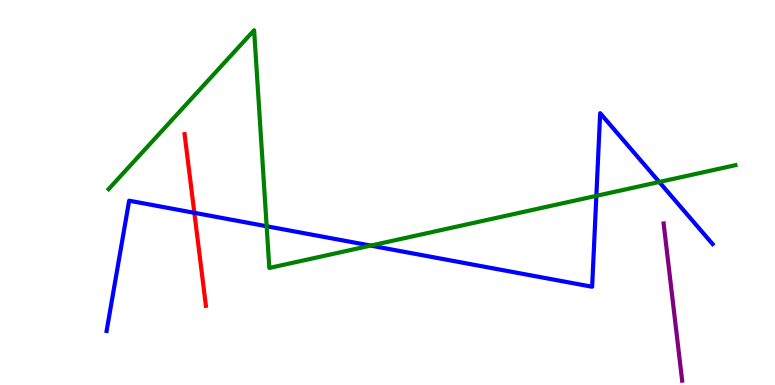[{'lines': ['blue', 'red'], 'intersections': [{'x': 2.51, 'y': 4.47}]}, {'lines': ['green', 'red'], 'intersections': []}, {'lines': ['purple', 'red'], 'intersections': []}, {'lines': ['blue', 'green'], 'intersections': [{'x': 3.44, 'y': 4.12}, {'x': 4.78, 'y': 3.62}, {'x': 7.69, 'y': 4.91}, {'x': 8.51, 'y': 5.27}]}, {'lines': ['blue', 'purple'], 'intersections': []}, {'lines': ['green', 'purple'], 'intersections': []}]